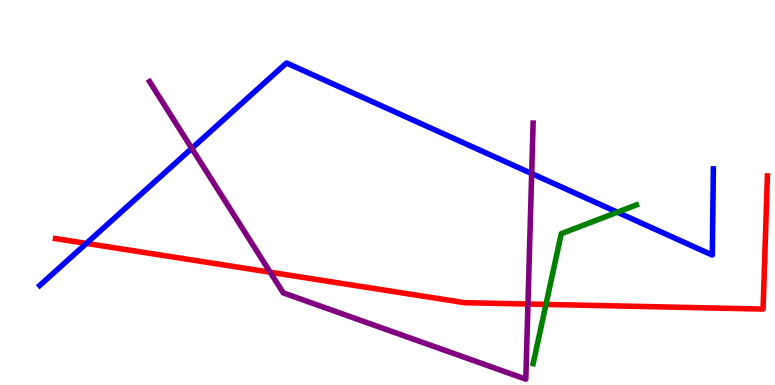[{'lines': ['blue', 'red'], 'intersections': [{'x': 1.11, 'y': 3.68}]}, {'lines': ['green', 'red'], 'intersections': [{'x': 7.04, 'y': 2.09}]}, {'lines': ['purple', 'red'], 'intersections': [{'x': 3.49, 'y': 2.93}, {'x': 6.81, 'y': 2.1}]}, {'lines': ['blue', 'green'], 'intersections': [{'x': 7.97, 'y': 4.49}]}, {'lines': ['blue', 'purple'], 'intersections': [{'x': 2.47, 'y': 6.15}, {'x': 6.86, 'y': 5.49}]}, {'lines': ['green', 'purple'], 'intersections': []}]